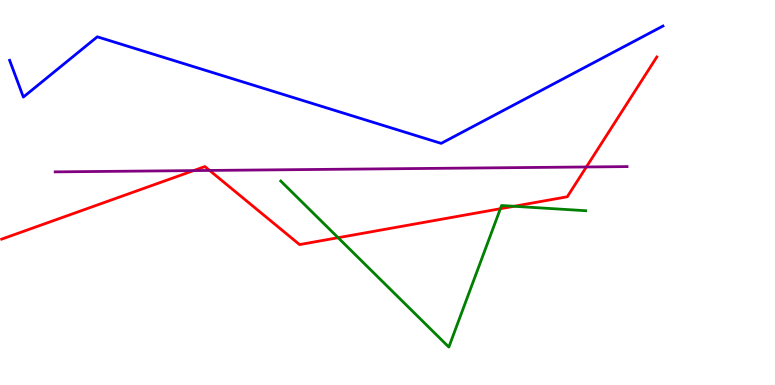[{'lines': ['blue', 'red'], 'intersections': []}, {'lines': ['green', 'red'], 'intersections': [{'x': 4.36, 'y': 3.83}, {'x': 6.46, 'y': 4.58}, {'x': 6.63, 'y': 4.64}]}, {'lines': ['purple', 'red'], 'intersections': [{'x': 2.5, 'y': 5.57}, {'x': 2.7, 'y': 5.57}, {'x': 7.57, 'y': 5.66}]}, {'lines': ['blue', 'green'], 'intersections': []}, {'lines': ['blue', 'purple'], 'intersections': []}, {'lines': ['green', 'purple'], 'intersections': []}]